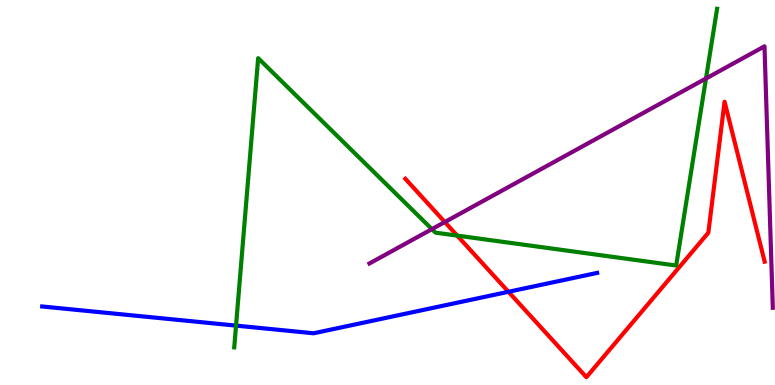[{'lines': ['blue', 'red'], 'intersections': [{'x': 6.56, 'y': 2.42}]}, {'lines': ['green', 'red'], 'intersections': [{'x': 5.9, 'y': 3.88}]}, {'lines': ['purple', 'red'], 'intersections': [{'x': 5.74, 'y': 4.23}]}, {'lines': ['blue', 'green'], 'intersections': [{'x': 3.05, 'y': 1.54}]}, {'lines': ['blue', 'purple'], 'intersections': []}, {'lines': ['green', 'purple'], 'intersections': [{'x': 5.57, 'y': 4.05}, {'x': 9.11, 'y': 7.96}]}]